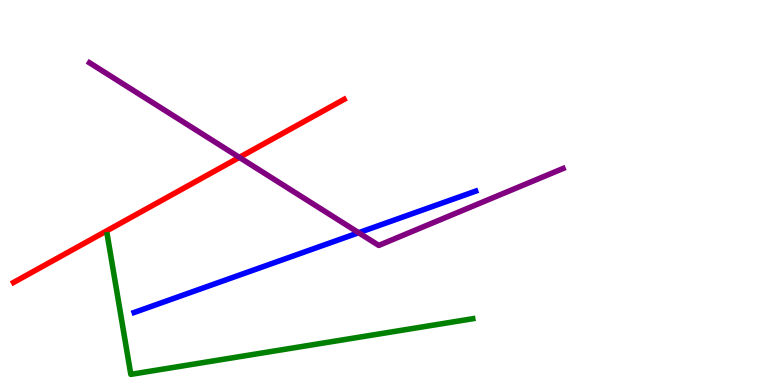[{'lines': ['blue', 'red'], 'intersections': []}, {'lines': ['green', 'red'], 'intersections': []}, {'lines': ['purple', 'red'], 'intersections': [{'x': 3.09, 'y': 5.91}]}, {'lines': ['blue', 'green'], 'intersections': []}, {'lines': ['blue', 'purple'], 'intersections': [{'x': 4.63, 'y': 3.96}]}, {'lines': ['green', 'purple'], 'intersections': []}]